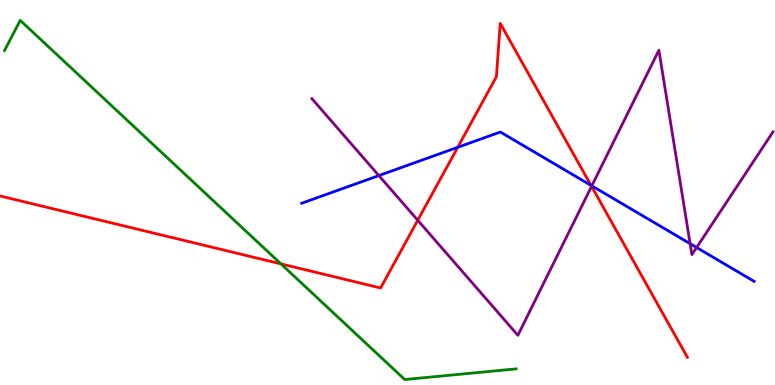[{'lines': ['blue', 'red'], 'intersections': [{'x': 5.91, 'y': 6.17}, {'x': 7.63, 'y': 5.19}]}, {'lines': ['green', 'red'], 'intersections': [{'x': 3.62, 'y': 3.15}]}, {'lines': ['purple', 'red'], 'intersections': [{'x': 5.39, 'y': 4.28}, {'x': 7.63, 'y': 5.16}]}, {'lines': ['blue', 'green'], 'intersections': []}, {'lines': ['blue', 'purple'], 'intersections': [{'x': 4.89, 'y': 5.44}, {'x': 7.64, 'y': 5.17}, {'x': 8.9, 'y': 3.67}, {'x': 8.99, 'y': 3.57}]}, {'lines': ['green', 'purple'], 'intersections': []}]